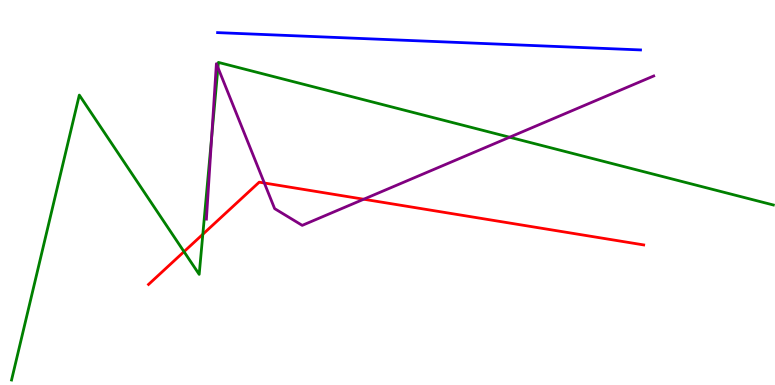[{'lines': ['blue', 'red'], 'intersections': []}, {'lines': ['green', 'red'], 'intersections': [{'x': 2.37, 'y': 3.46}, {'x': 2.62, 'y': 3.92}]}, {'lines': ['purple', 'red'], 'intersections': [{'x': 3.41, 'y': 5.25}, {'x': 4.69, 'y': 4.83}]}, {'lines': ['blue', 'green'], 'intersections': []}, {'lines': ['blue', 'purple'], 'intersections': []}, {'lines': ['green', 'purple'], 'intersections': [{'x': 2.73, 'y': 6.46}, {'x': 2.81, 'y': 8.24}, {'x': 6.58, 'y': 6.44}]}]